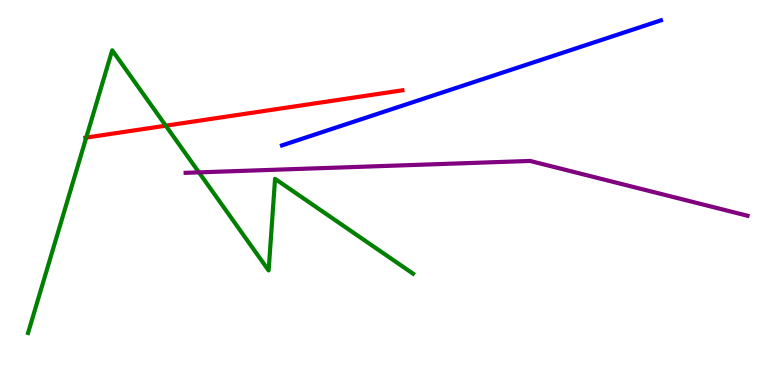[{'lines': ['blue', 'red'], 'intersections': []}, {'lines': ['green', 'red'], 'intersections': [{'x': 1.11, 'y': 6.43}, {'x': 2.14, 'y': 6.74}]}, {'lines': ['purple', 'red'], 'intersections': []}, {'lines': ['blue', 'green'], 'intersections': []}, {'lines': ['blue', 'purple'], 'intersections': []}, {'lines': ['green', 'purple'], 'intersections': [{'x': 2.57, 'y': 5.52}]}]